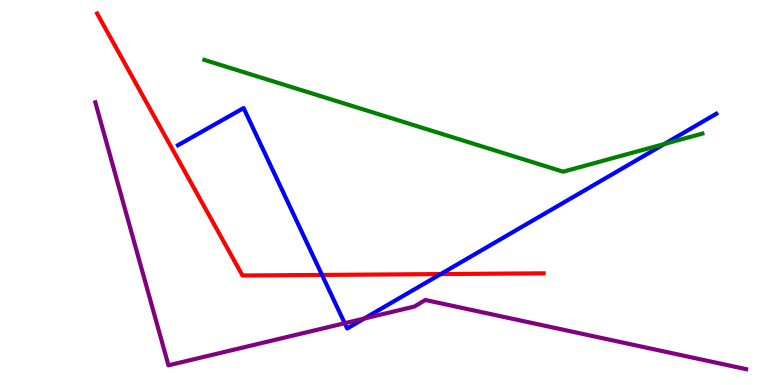[{'lines': ['blue', 'red'], 'intersections': [{'x': 4.16, 'y': 2.86}, {'x': 5.69, 'y': 2.88}]}, {'lines': ['green', 'red'], 'intersections': []}, {'lines': ['purple', 'red'], 'intersections': []}, {'lines': ['blue', 'green'], 'intersections': [{'x': 8.57, 'y': 6.26}]}, {'lines': ['blue', 'purple'], 'intersections': [{'x': 4.45, 'y': 1.6}, {'x': 4.7, 'y': 1.73}]}, {'lines': ['green', 'purple'], 'intersections': []}]